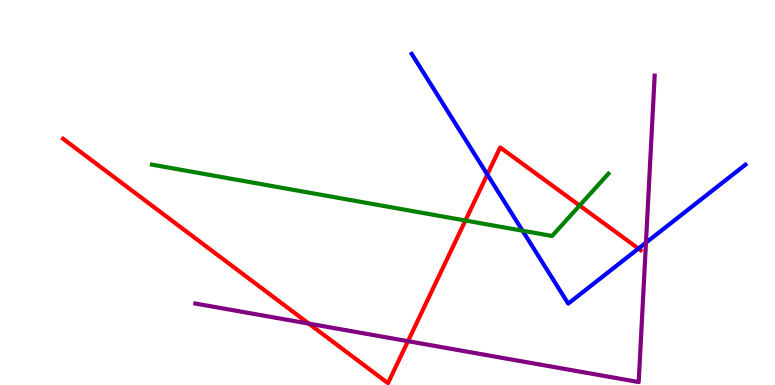[{'lines': ['blue', 'red'], 'intersections': [{'x': 6.29, 'y': 5.47}, {'x': 8.24, 'y': 3.54}]}, {'lines': ['green', 'red'], 'intersections': [{'x': 6.01, 'y': 4.27}, {'x': 7.48, 'y': 4.66}]}, {'lines': ['purple', 'red'], 'intersections': [{'x': 3.98, 'y': 1.59}, {'x': 5.26, 'y': 1.14}]}, {'lines': ['blue', 'green'], 'intersections': [{'x': 6.74, 'y': 4.01}]}, {'lines': ['blue', 'purple'], 'intersections': [{'x': 8.34, 'y': 3.7}]}, {'lines': ['green', 'purple'], 'intersections': []}]